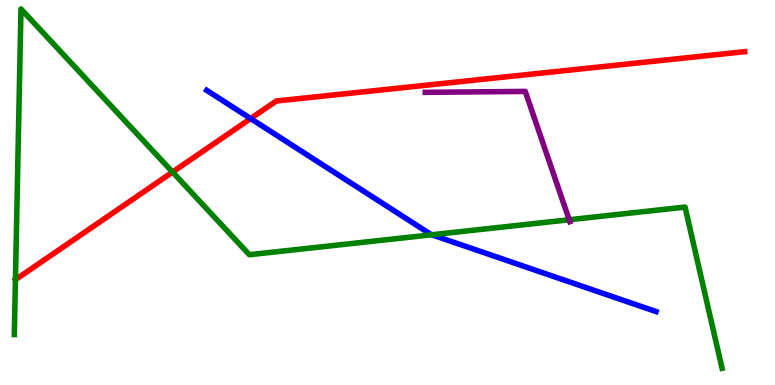[{'lines': ['blue', 'red'], 'intersections': [{'x': 3.23, 'y': 6.92}]}, {'lines': ['green', 'red'], 'intersections': [{'x': 0.199, 'y': 2.74}, {'x': 2.23, 'y': 5.53}]}, {'lines': ['purple', 'red'], 'intersections': []}, {'lines': ['blue', 'green'], 'intersections': [{'x': 5.57, 'y': 3.9}]}, {'lines': ['blue', 'purple'], 'intersections': []}, {'lines': ['green', 'purple'], 'intersections': [{'x': 7.34, 'y': 4.29}]}]